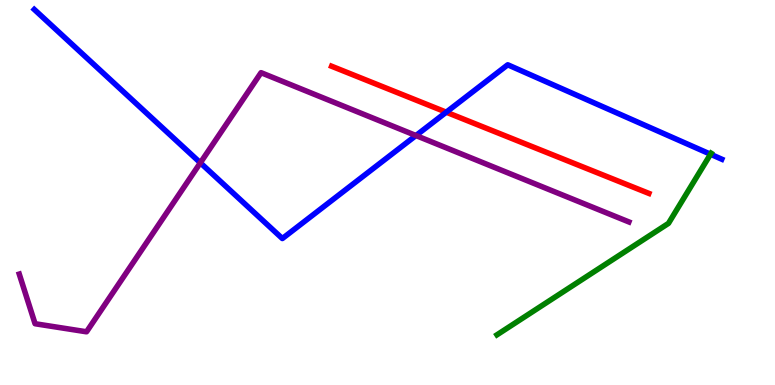[{'lines': ['blue', 'red'], 'intersections': [{'x': 5.76, 'y': 7.09}]}, {'lines': ['green', 'red'], 'intersections': []}, {'lines': ['purple', 'red'], 'intersections': []}, {'lines': ['blue', 'green'], 'intersections': [{'x': 9.17, 'y': 5.99}]}, {'lines': ['blue', 'purple'], 'intersections': [{'x': 2.59, 'y': 5.77}, {'x': 5.37, 'y': 6.48}]}, {'lines': ['green', 'purple'], 'intersections': []}]